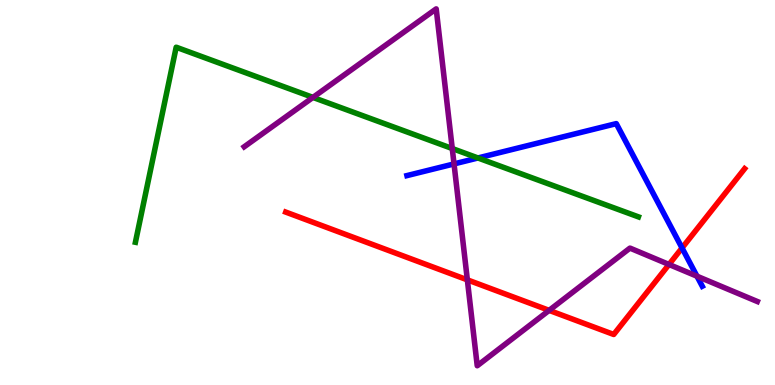[{'lines': ['blue', 'red'], 'intersections': [{'x': 8.8, 'y': 3.56}]}, {'lines': ['green', 'red'], 'intersections': []}, {'lines': ['purple', 'red'], 'intersections': [{'x': 6.03, 'y': 2.73}, {'x': 7.09, 'y': 1.94}, {'x': 8.63, 'y': 3.13}]}, {'lines': ['blue', 'green'], 'intersections': [{'x': 6.17, 'y': 5.9}]}, {'lines': ['blue', 'purple'], 'intersections': [{'x': 5.86, 'y': 5.74}, {'x': 8.99, 'y': 2.83}]}, {'lines': ['green', 'purple'], 'intersections': [{'x': 4.04, 'y': 7.47}, {'x': 5.84, 'y': 6.14}]}]